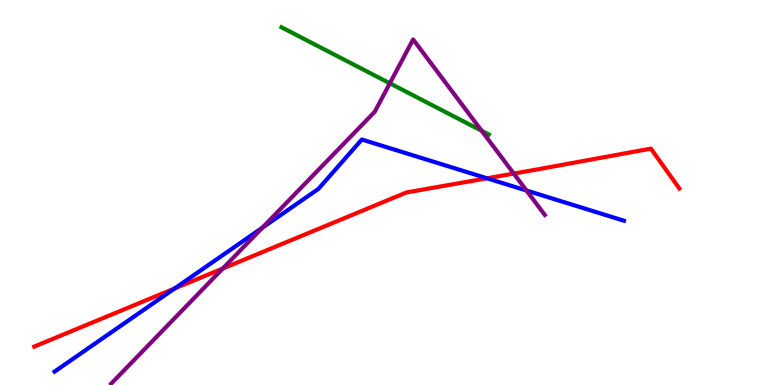[{'lines': ['blue', 'red'], 'intersections': [{'x': 2.25, 'y': 2.51}, {'x': 6.28, 'y': 5.37}]}, {'lines': ['green', 'red'], 'intersections': []}, {'lines': ['purple', 'red'], 'intersections': [{'x': 2.87, 'y': 3.03}, {'x': 6.63, 'y': 5.49}]}, {'lines': ['blue', 'green'], 'intersections': []}, {'lines': ['blue', 'purple'], 'intersections': [{'x': 3.38, 'y': 4.08}, {'x': 6.79, 'y': 5.05}]}, {'lines': ['green', 'purple'], 'intersections': [{'x': 5.03, 'y': 7.84}, {'x': 6.22, 'y': 6.6}]}]